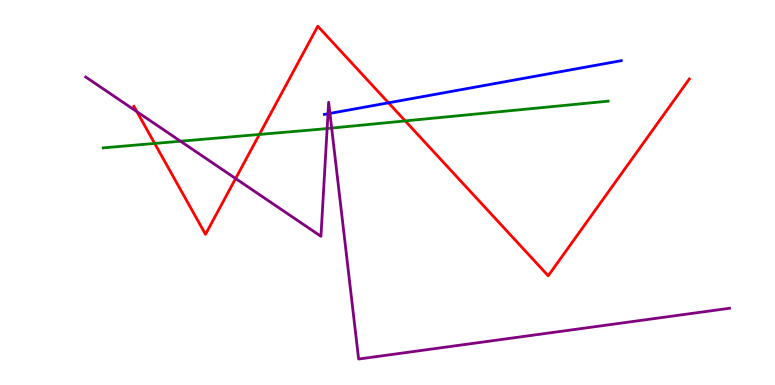[{'lines': ['blue', 'red'], 'intersections': [{'x': 5.01, 'y': 7.33}]}, {'lines': ['green', 'red'], 'intersections': [{'x': 2.0, 'y': 6.27}, {'x': 3.35, 'y': 6.51}, {'x': 5.23, 'y': 6.86}]}, {'lines': ['purple', 'red'], 'intersections': [{'x': 1.77, 'y': 7.1}, {'x': 3.04, 'y': 5.36}]}, {'lines': ['blue', 'green'], 'intersections': []}, {'lines': ['blue', 'purple'], 'intersections': [{'x': 4.23, 'y': 7.05}, {'x': 4.26, 'y': 7.05}]}, {'lines': ['green', 'purple'], 'intersections': [{'x': 2.33, 'y': 6.33}, {'x': 4.22, 'y': 6.66}, {'x': 4.28, 'y': 6.67}]}]